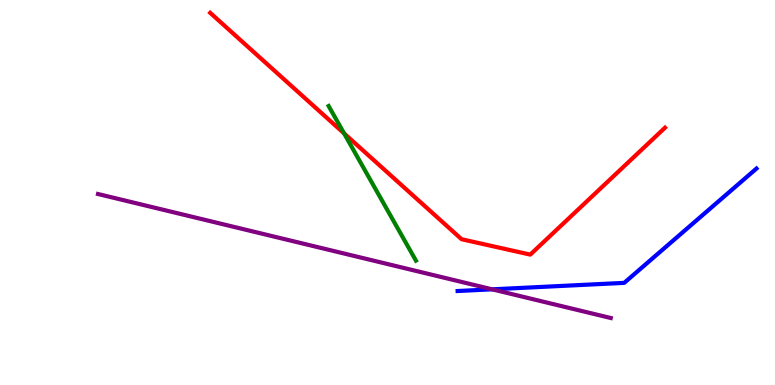[{'lines': ['blue', 'red'], 'intersections': []}, {'lines': ['green', 'red'], 'intersections': [{'x': 4.44, 'y': 6.53}]}, {'lines': ['purple', 'red'], 'intersections': []}, {'lines': ['blue', 'green'], 'intersections': []}, {'lines': ['blue', 'purple'], 'intersections': [{'x': 6.35, 'y': 2.49}]}, {'lines': ['green', 'purple'], 'intersections': []}]